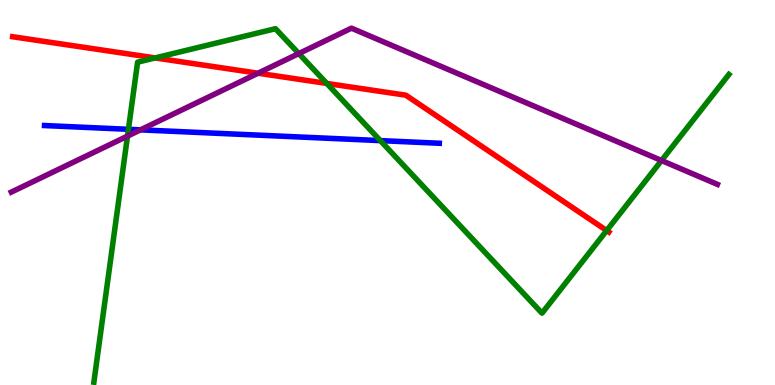[{'lines': ['blue', 'red'], 'intersections': []}, {'lines': ['green', 'red'], 'intersections': [{'x': 2.0, 'y': 8.5}, {'x': 4.22, 'y': 7.83}, {'x': 7.83, 'y': 4.01}]}, {'lines': ['purple', 'red'], 'intersections': [{'x': 3.33, 'y': 8.1}]}, {'lines': ['blue', 'green'], 'intersections': [{'x': 1.66, 'y': 6.64}, {'x': 4.91, 'y': 6.35}]}, {'lines': ['blue', 'purple'], 'intersections': [{'x': 1.81, 'y': 6.63}]}, {'lines': ['green', 'purple'], 'intersections': [{'x': 1.65, 'y': 6.46}, {'x': 3.86, 'y': 8.61}, {'x': 8.54, 'y': 5.83}]}]